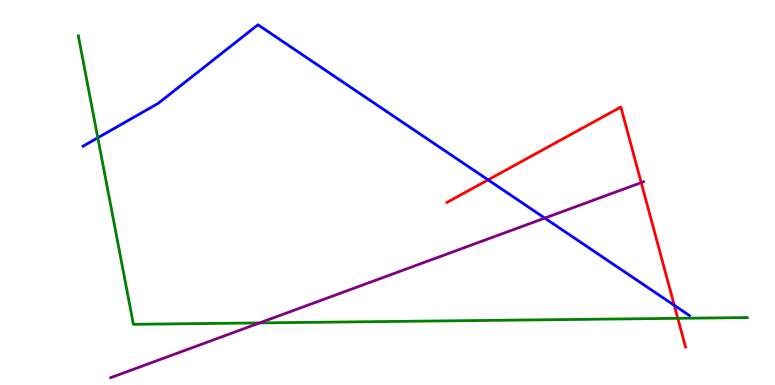[{'lines': ['blue', 'red'], 'intersections': [{'x': 6.3, 'y': 5.33}, {'x': 8.7, 'y': 2.07}]}, {'lines': ['green', 'red'], 'intersections': [{'x': 8.75, 'y': 1.73}]}, {'lines': ['purple', 'red'], 'intersections': [{'x': 8.27, 'y': 5.26}]}, {'lines': ['blue', 'green'], 'intersections': [{'x': 1.26, 'y': 6.42}]}, {'lines': ['blue', 'purple'], 'intersections': [{'x': 7.03, 'y': 4.34}]}, {'lines': ['green', 'purple'], 'intersections': [{'x': 3.35, 'y': 1.61}]}]